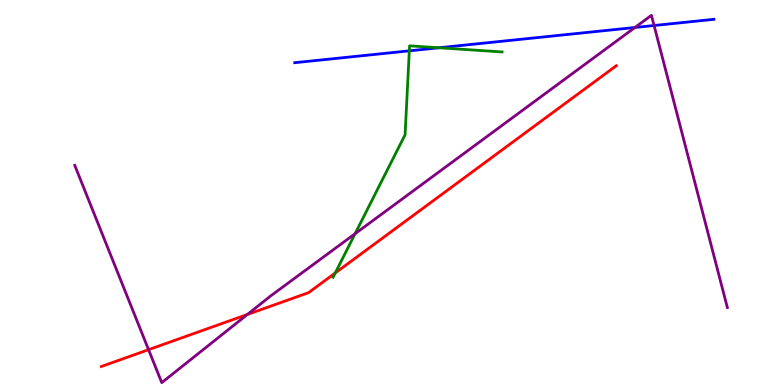[{'lines': ['blue', 'red'], 'intersections': []}, {'lines': ['green', 'red'], 'intersections': [{'x': 4.33, 'y': 2.91}]}, {'lines': ['purple', 'red'], 'intersections': [{'x': 1.92, 'y': 0.917}, {'x': 3.19, 'y': 1.83}]}, {'lines': ['blue', 'green'], 'intersections': [{'x': 5.28, 'y': 8.68}, {'x': 5.66, 'y': 8.76}]}, {'lines': ['blue', 'purple'], 'intersections': [{'x': 8.19, 'y': 9.29}, {'x': 8.44, 'y': 9.34}]}, {'lines': ['green', 'purple'], 'intersections': [{'x': 4.58, 'y': 3.93}]}]